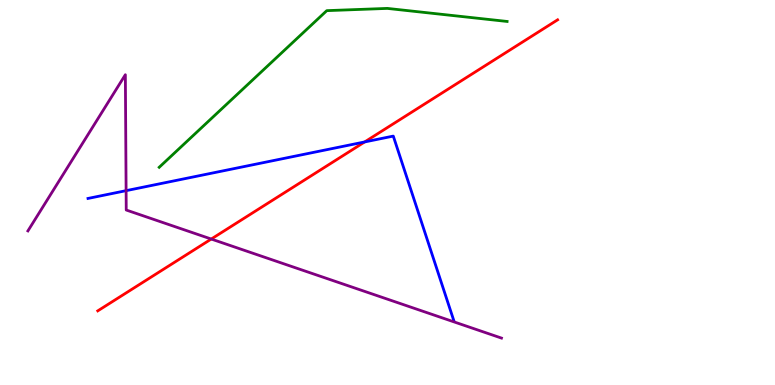[{'lines': ['blue', 'red'], 'intersections': [{'x': 4.71, 'y': 6.31}]}, {'lines': ['green', 'red'], 'intersections': []}, {'lines': ['purple', 'red'], 'intersections': [{'x': 2.73, 'y': 3.79}]}, {'lines': ['blue', 'green'], 'intersections': []}, {'lines': ['blue', 'purple'], 'intersections': [{'x': 1.63, 'y': 5.05}]}, {'lines': ['green', 'purple'], 'intersections': []}]